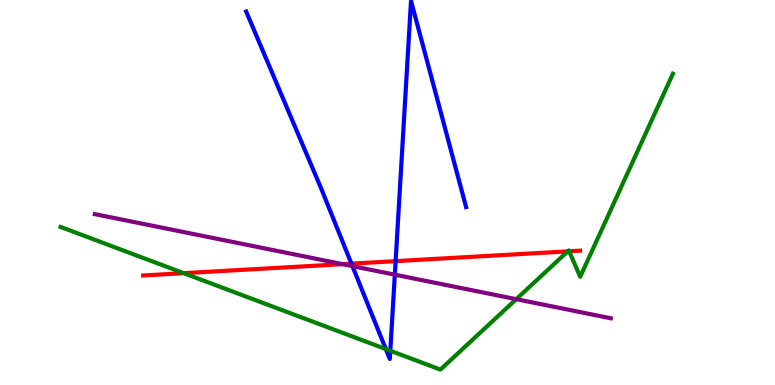[{'lines': ['blue', 'red'], 'intersections': [{'x': 4.53, 'y': 3.15}, {'x': 5.1, 'y': 3.22}]}, {'lines': ['green', 'red'], 'intersections': [{'x': 2.37, 'y': 2.9}, {'x': 7.33, 'y': 3.47}, {'x': 7.34, 'y': 3.47}]}, {'lines': ['purple', 'red'], 'intersections': [{'x': 4.42, 'y': 3.14}]}, {'lines': ['blue', 'green'], 'intersections': [{'x': 4.98, 'y': 0.933}, {'x': 5.04, 'y': 0.889}]}, {'lines': ['blue', 'purple'], 'intersections': [{'x': 4.55, 'y': 3.09}, {'x': 5.09, 'y': 2.87}]}, {'lines': ['green', 'purple'], 'intersections': [{'x': 6.66, 'y': 2.23}]}]